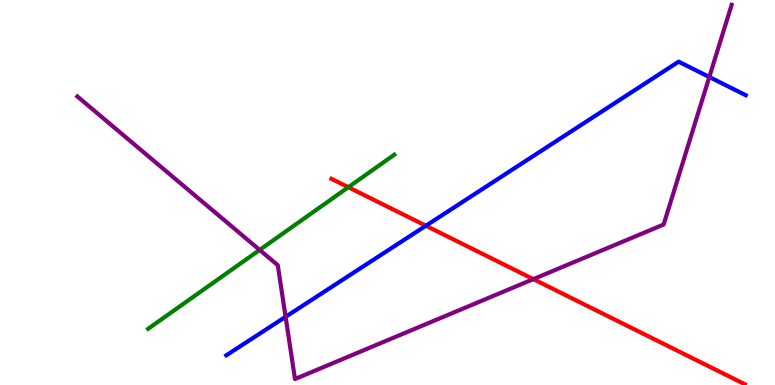[{'lines': ['blue', 'red'], 'intersections': [{'x': 5.5, 'y': 4.14}]}, {'lines': ['green', 'red'], 'intersections': [{'x': 4.49, 'y': 5.14}]}, {'lines': ['purple', 'red'], 'intersections': [{'x': 6.88, 'y': 2.75}]}, {'lines': ['blue', 'green'], 'intersections': []}, {'lines': ['blue', 'purple'], 'intersections': [{'x': 3.68, 'y': 1.77}, {'x': 9.15, 'y': 8.0}]}, {'lines': ['green', 'purple'], 'intersections': [{'x': 3.35, 'y': 3.51}]}]